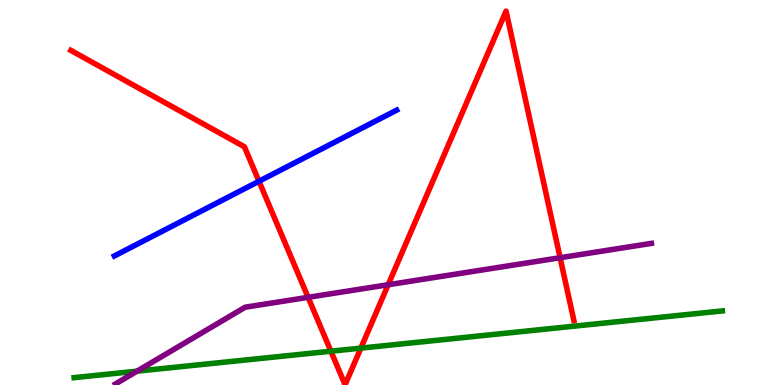[{'lines': ['blue', 'red'], 'intersections': [{'x': 3.34, 'y': 5.29}]}, {'lines': ['green', 'red'], 'intersections': [{'x': 4.27, 'y': 0.878}, {'x': 4.66, 'y': 0.958}]}, {'lines': ['purple', 'red'], 'intersections': [{'x': 3.98, 'y': 2.28}, {'x': 5.01, 'y': 2.6}, {'x': 7.23, 'y': 3.31}]}, {'lines': ['blue', 'green'], 'intersections': []}, {'lines': ['blue', 'purple'], 'intersections': []}, {'lines': ['green', 'purple'], 'intersections': [{'x': 1.77, 'y': 0.359}]}]